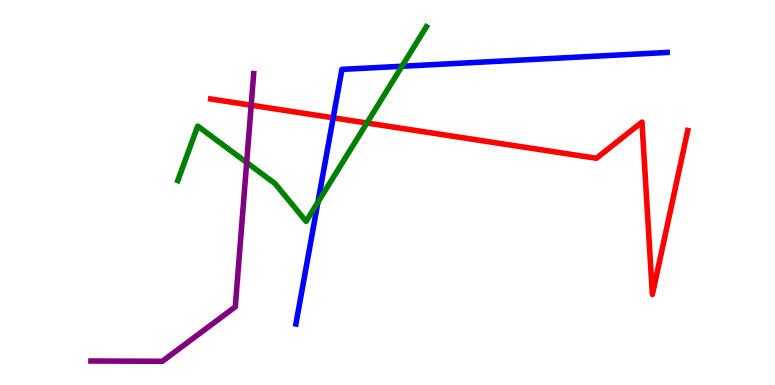[{'lines': ['blue', 'red'], 'intersections': [{'x': 4.3, 'y': 6.94}]}, {'lines': ['green', 'red'], 'intersections': [{'x': 4.73, 'y': 6.81}]}, {'lines': ['purple', 'red'], 'intersections': [{'x': 3.24, 'y': 7.27}]}, {'lines': ['blue', 'green'], 'intersections': [{'x': 4.1, 'y': 4.75}, {'x': 5.19, 'y': 8.28}]}, {'lines': ['blue', 'purple'], 'intersections': []}, {'lines': ['green', 'purple'], 'intersections': [{'x': 3.18, 'y': 5.78}]}]